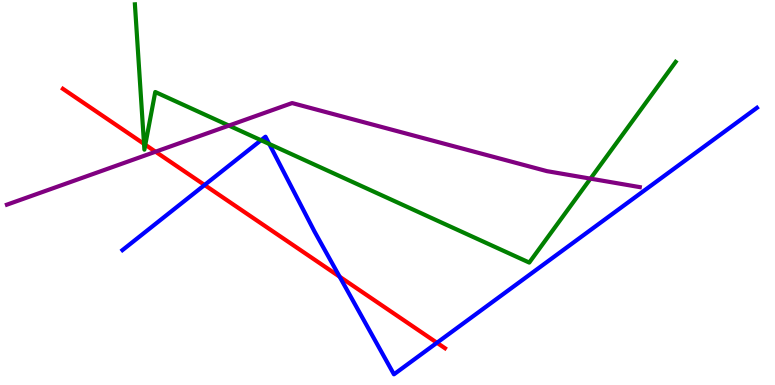[{'lines': ['blue', 'red'], 'intersections': [{'x': 2.64, 'y': 5.19}, {'x': 4.38, 'y': 2.81}, {'x': 5.64, 'y': 1.1}]}, {'lines': ['green', 'red'], 'intersections': [{'x': 1.86, 'y': 6.26}, {'x': 1.88, 'y': 6.24}]}, {'lines': ['purple', 'red'], 'intersections': [{'x': 2.01, 'y': 6.06}]}, {'lines': ['blue', 'green'], 'intersections': [{'x': 3.37, 'y': 6.36}, {'x': 3.47, 'y': 6.26}]}, {'lines': ['blue', 'purple'], 'intersections': []}, {'lines': ['green', 'purple'], 'intersections': [{'x': 2.95, 'y': 6.74}, {'x': 7.62, 'y': 5.36}]}]